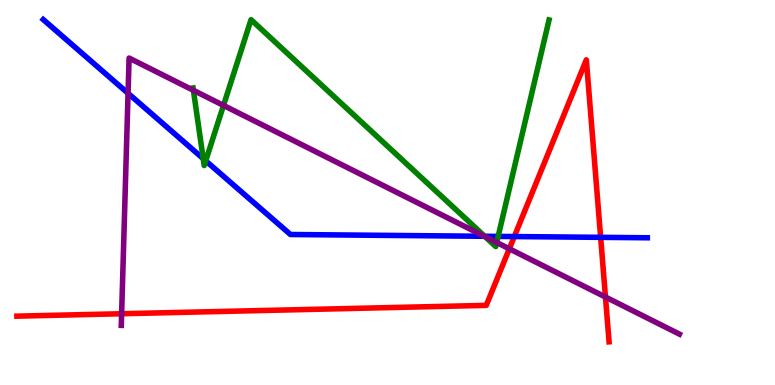[{'lines': ['blue', 'red'], 'intersections': [{'x': 6.64, 'y': 3.86}, {'x': 7.75, 'y': 3.84}]}, {'lines': ['green', 'red'], 'intersections': []}, {'lines': ['purple', 'red'], 'intersections': [{'x': 1.57, 'y': 1.85}, {'x': 6.57, 'y': 3.54}, {'x': 7.81, 'y': 2.29}]}, {'lines': ['blue', 'green'], 'intersections': [{'x': 2.62, 'y': 5.88}, {'x': 2.65, 'y': 5.82}, {'x': 6.25, 'y': 3.86}, {'x': 6.43, 'y': 3.86}]}, {'lines': ['blue', 'purple'], 'intersections': [{'x': 1.65, 'y': 7.58}, {'x': 6.25, 'y': 3.86}]}, {'lines': ['green', 'purple'], 'intersections': [{'x': 2.5, 'y': 7.65}, {'x': 2.88, 'y': 7.26}, {'x': 6.26, 'y': 3.85}, {'x': 6.41, 'y': 3.7}]}]